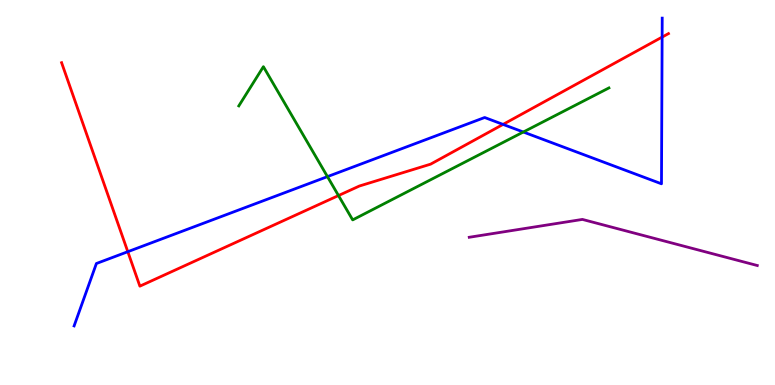[{'lines': ['blue', 'red'], 'intersections': [{'x': 1.65, 'y': 3.46}, {'x': 6.49, 'y': 6.77}, {'x': 8.54, 'y': 9.04}]}, {'lines': ['green', 'red'], 'intersections': [{'x': 4.37, 'y': 4.92}]}, {'lines': ['purple', 'red'], 'intersections': []}, {'lines': ['blue', 'green'], 'intersections': [{'x': 4.23, 'y': 5.41}, {'x': 6.75, 'y': 6.57}]}, {'lines': ['blue', 'purple'], 'intersections': []}, {'lines': ['green', 'purple'], 'intersections': []}]